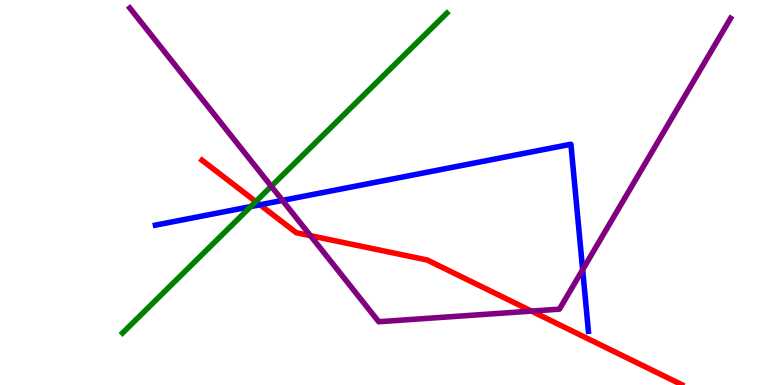[{'lines': ['blue', 'red'], 'intersections': [{'x': 3.35, 'y': 4.68}]}, {'lines': ['green', 'red'], 'intersections': [{'x': 3.3, 'y': 4.76}]}, {'lines': ['purple', 'red'], 'intersections': [{'x': 4.01, 'y': 3.88}, {'x': 6.86, 'y': 1.92}]}, {'lines': ['blue', 'green'], 'intersections': [{'x': 3.24, 'y': 4.63}]}, {'lines': ['blue', 'purple'], 'intersections': [{'x': 3.64, 'y': 4.79}, {'x': 7.52, 'y': 2.99}]}, {'lines': ['green', 'purple'], 'intersections': [{'x': 3.5, 'y': 5.16}]}]